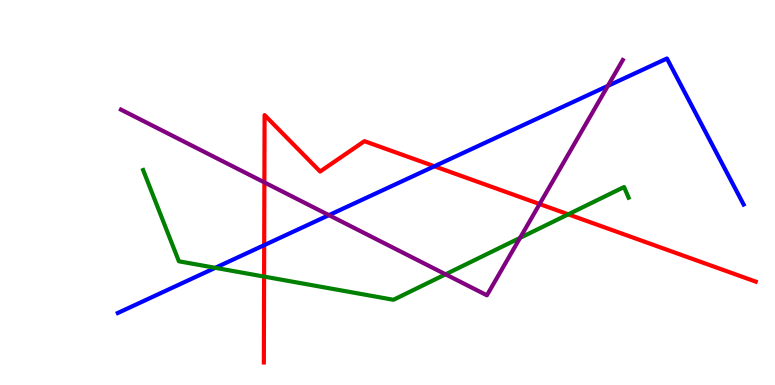[{'lines': ['blue', 'red'], 'intersections': [{'x': 3.41, 'y': 3.63}, {'x': 5.61, 'y': 5.68}]}, {'lines': ['green', 'red'], 'intersections': [{'x': 3.41, 'y': 2.82}, {'x': 7.33, 'y': 4.43}]}, {'lines': ['purple', 'red'], 'intersections': [{'x': 3.41, 'y': 5.26}, {'x': 6.96, 'y': 4.7}]}, {'lines': ['blue', 'green'], 'intersections': [{'x': 2.78, 'y': 3.04}]}, {'lines': ['blue', 'purple'], 'intersections': [{'x': 4.24, 'y': 4.41}, {'x': 7.84, 'y': 7.77}]}, {'lines': ['green', 'purple'], 'intersections': [{'x': 5.75, 'y': 2.88}, {'x': 6.71, 'y': 3.82}]}]